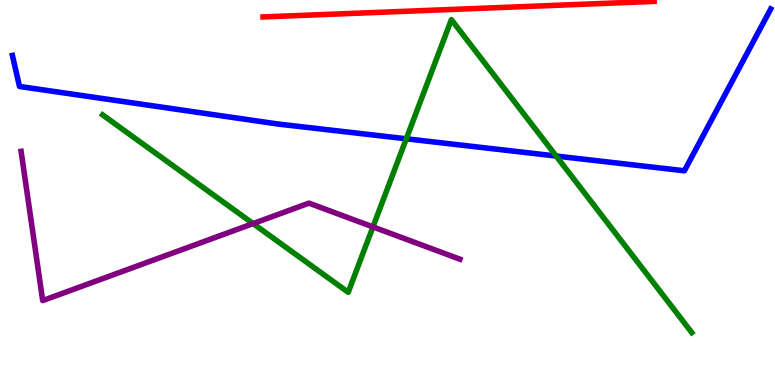[{'lines': ['blue', 'red'], 'intersections': []}, {'lines': ['green', 'red'], 'intersections': []}, {'lines': ['purple', 'red'], 'intersections': []}, {'lines': ['blue', 'green'], 'intersections': [{'x': 5.24, 'y': 6.39}, {'x': 7.18, 'y': 5.95}]}, {'lines': ['blue', 'purple'], 'intersections': []}, {'lines': ['green', 'purple'], 'intersections': [{'x': 3.27, 'y': 4.19}, {'x': 4.81, 'y': 4.11}]}]